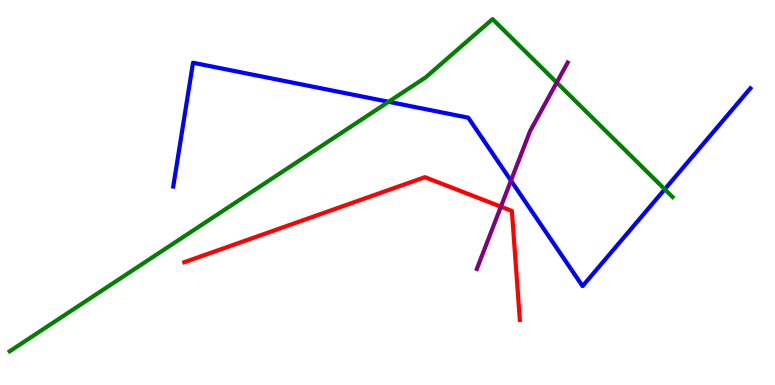[{'lines': ['blue', 'red'], 'intersections': []}, {'lines': ['green', 'red'], 'intersections': []}, {'lines': ['purple', 'red'], 'intersections': [{'x': 6.46, 'y': 4.63}]}, {'lines': ['blue', 'green'], 'intersections': [{'x': 5.01, 'y': 7.36}, {'x': 8.58, 'y': 5.08}]}, {'lines': ['blue', 'purple'], 'intersections': [{'x': 6.59, 'y': 5.31}]}, {'lines': ['green', 'purple'], 'intersections': [{'x': 7.18, 'y': 7.86}]}]